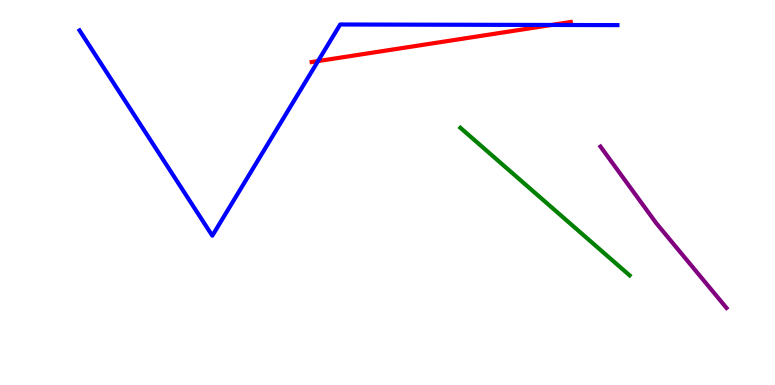[{'lines': ['blue', 'red'], 'intersections': [{'x': 4.1, 'y': 8.41}, {'x': 7.12, 'y': 9.35}]}, {'lines': ['green', 'red'], 'intersections': []}, {'lines': ['purple', 'red'], 'intersections': []}, {'lines': ['blue', 'green'], 'intersections': []}, {'lines': ['blue', 'purple'], 'intersections': []}, {'lines': ['green', 'purple'], 'intersections': []}]